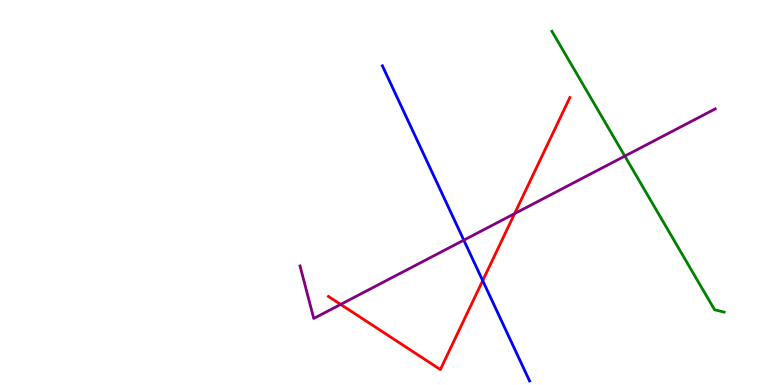[{'lines': ['blue', 'red'], 'intersections': [{'x': 6.23, 'y': 2.71}]}, {'lines': ['green', 'red'], 'intersections': []}, {'lines': ['purple', 'red'], 'intersections': [{'x': 4.4, 'y': 2.09}, {'x': 6.64, 'y': 4.45}]}, {'lines': ['blue', 'green'], 'intersections': []}, {'lines': ['blue', 'purple'], 'intersections': [{'x': 5.98, 'y': 3.76}]}, {'lines': ['green', 'purple'], 'intersections': [{'x': 8.06, 'y': 5.95}]}]